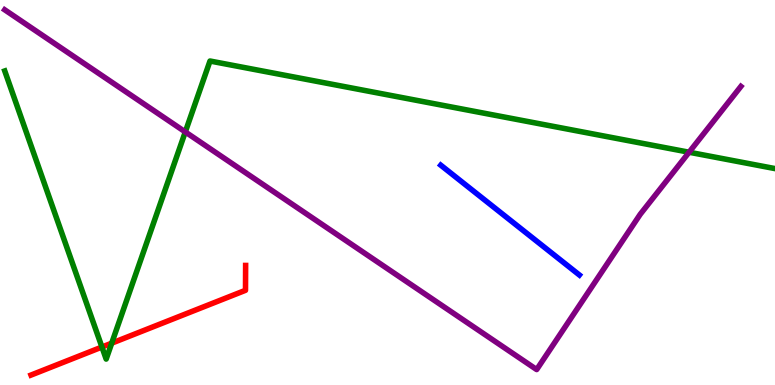[{'lines': ['blue', 'red'], 'intersections': []}, {'lines': ['green', 'red'], 'intersections': [{'x': 1.32, 'y': 0.986}, {'x': 1.44, 'y': 1.09}]}, {'lines': ['purple', 'red'], 'intersections': []}, {'lines': ['blue', 'green'], 'intersections': []}, {'lines': ['blue', 'purple'], 'intersections': []}, {'lines': ['green', 'purple'], 'intersections': [{'x': 2.39, 'y': 6.57}, {'x': 8.89, 'y': 6.05}]}]